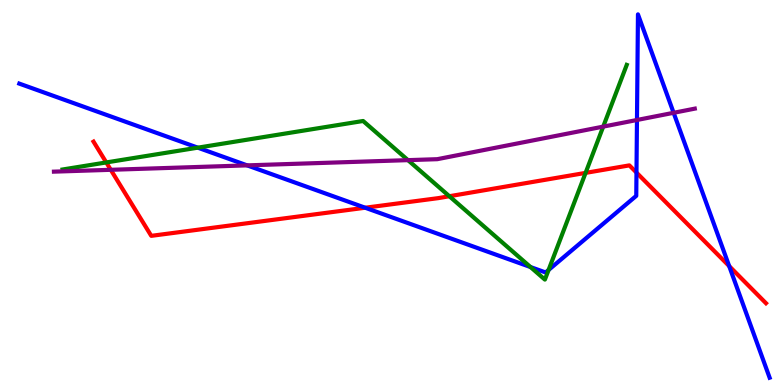[{'lines': ['blue', 'red'], 'intersections': [{'x': 4.71, 'y': 4.6}, {'x': 8.21, 'y': 5.52}, {'x': 9.41, 'y': 3.09}]}, {'lines': ['green', 'red'], 'intersections': [{'x': 1.37, 'y': 5.78}, {'x': 5.8, 'y': 4.9}, {'x': 7.56, 'y': 5.51}]}, {'lines': ['purple', 'red'], 'intersections': [{'x': 1.43, 'y': 5.59}]}, {'lines': ['blue', 'green'], 'intersections': [{'x': 2.55, 'y': 6.16}, {'x': 6.85, 'y': 3.06}, {'x': 7.08, 'y': 2.99}]}, {'lines': ['blue', 'purple'], 'intersections': [{'x': 3.19, 'y': 5.7}, {'x': 8.22, 'y': 6.88}, {'x': 8.69, 'y': 7.07}]}, {'lines': ['green', 'purple'], 'intersections': [{'x': 5.26, 'y': 5.84}, {'x': 7.78, 'y': 6.71}]}]